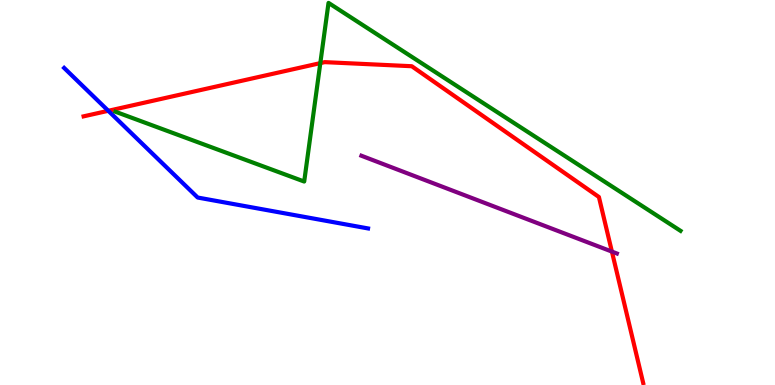[{'lines': ['blue', 'red'], 'intersections': [{'x': 1.4, 'y': 7.12}]}, {'lines': ['green', 'red'], 'intersections': [{'x': 4.13, 'y': 8.36}]}, {'lines': ['purple', 'red'], 'intersections': [{'x': 7.9, 'y': 3.46}]}, {'lines': ['blue', 'green'], 'intersections': []}, {'lines': ['blue', 'purple'], 'intersections': []}, {'lines': ['green', 'purple'], 'intersections': []}]